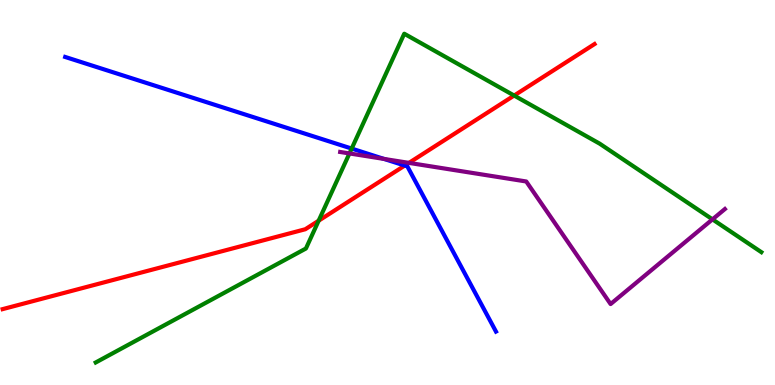[{'lines': ['blue', 'red'], 'intersections': [{'x': 5.22, 'y': 5.7}]}, {'lines': ['green', 'red'], 'intersections': [{'x': 4.11, 'y': 4.27}, {'x': 6.63, 'y': 7.52}]}, {'lines': ['purple', 'red'], 'intersections': [{'x': 5.28, 'y': 5.77}]}, {'lines': ['blue', 'green'], 'intersections': [{'x': 4.54, 'y': 6.14}]}, {'lines': ['blue', 'purple'], 'intersections': [{'x': 4.96, 'y': 5.87}]}, {'lines': ['green', 'purple'], 'intersections': [{'x': 4.51, 'y': 6.01}, {'x': 9.19, 'y': 4.3}]}]